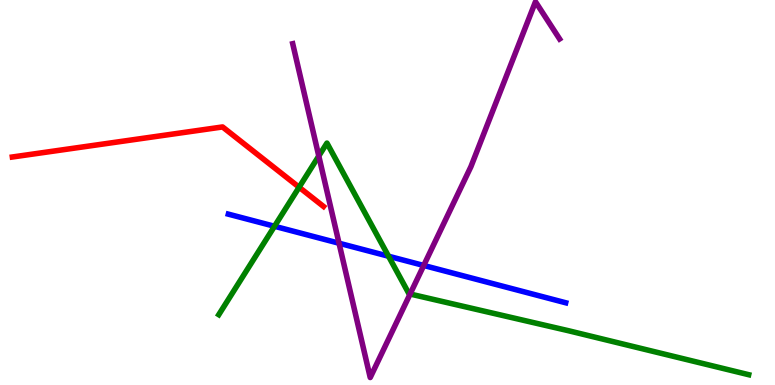[{'lines': ['blue', 'red'], 'intersections': []}, {'lines': ['green', 'red'], 'intersections': [{'x': 3.86, 'y': 5.14}]}, {'lines': ['purple', 'red'], 'intersections': []}, {'lines': ['blue', 'green'], 'intersections': [{'x': 3.54, 'y': 4.12}, {'x': 5.01, 'y': 3.34}]}, {'lines': ['blue', 'purple'], 'intersections': [{'x': 4.37, 'y': 3.68}, {'x': 5.47, 'y': 3.1}]}, {'lines': ['green', 'purple'], 'intersections': [{'x': 4.11, 'y': 5.95}, {'x': 5.29, 'y': 2.36}]}]